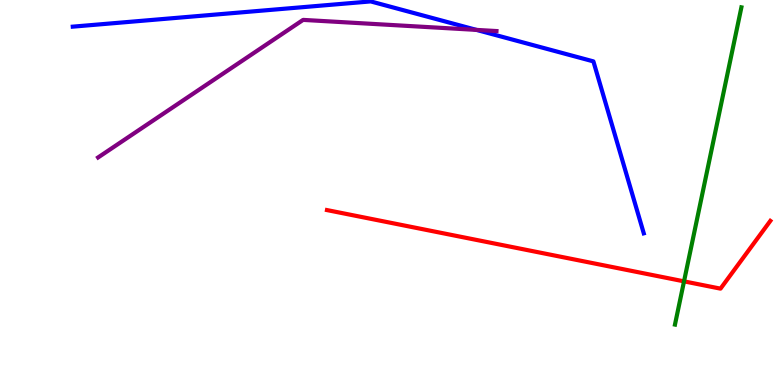[{'lines': ['blue', 'red'], 'intersections': []}, {'lines': ['green', 'red'], 'intersections': [{'x': 8.83, 'y': 2.69}]}, {'lines': ['purple', 'red'], 'intersections': []}, {'lines': ['blue', 'green'], 'intersections': []}, {'lines': ['blue', 'purple'], 'intersections': [{'x': 6.15, 'y': 9.22}]}, {'lines': ['green', 'purple'], 'intersections': []}]